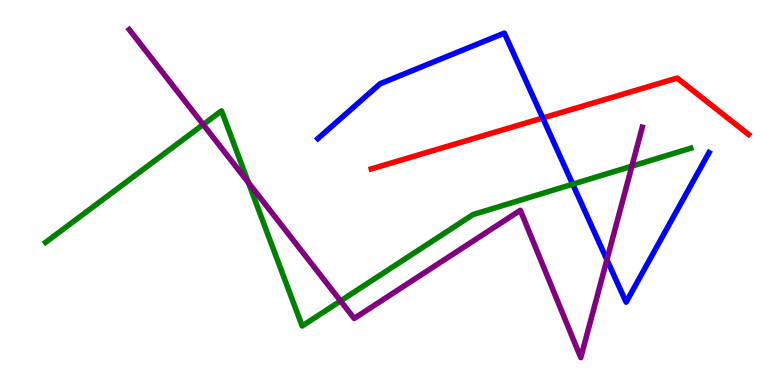[{'lines': ['blue', 'red'], 'intersections': [{'x': 7.0, 'y': 6.93}]}, {'lines': ['green', 'red'], 'intersections': []}, {'lines': ['purple', 'red'], 'intersections': []}, {'lines': ['blue', 'green'], 'intersections': [{'x': 7.39, 'y': 5.22}]}, {'lines': ['blue', 'purple'], 'intersections': [{'x': 7.83, 'y': 3.25}]}, {'lines': ['green', 'purple'], 'intersections': [{'x': 2.62, 'y': 6.77}, {'x': 3.21, 'y': 5.26}, {'x': 4.39, 'y': 2.18}, {'x': 8.15, 'y': 5.68}]}]